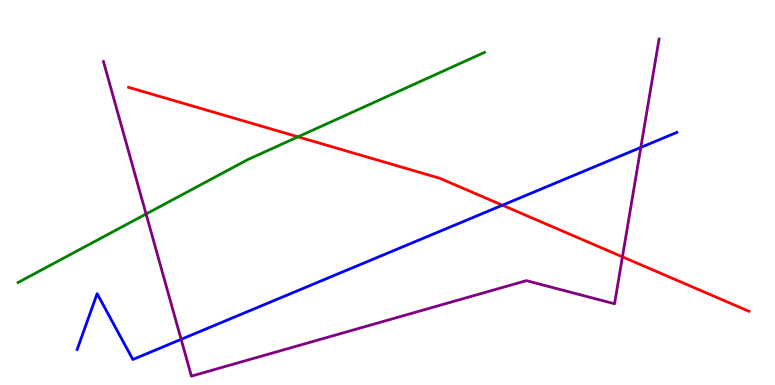[{'lines': ['blue', 'red'], 'intersections': [{'x': 6.48, 'y': 4.67}]}, {'lines': ['green', 'red'], 'intersections': [{'x': 3.85, 'y': 6.45}]}, {'lines': ['purple', 'red'], 'intersections': [{'x': 8.03, 'y': 3.33}]}, {'lines': ['blue', 'green'], 'intersections': []}, {'lines': ['blue', 'purple'], 'intersections': [{'x': 2.34, 'y': 1.19}, {'x': 8.27, 'y': 6.17}]}, {'lines': ['green', 'purple'], 'intersections': [{'x': 1.88, 'y': 4.44}]}]